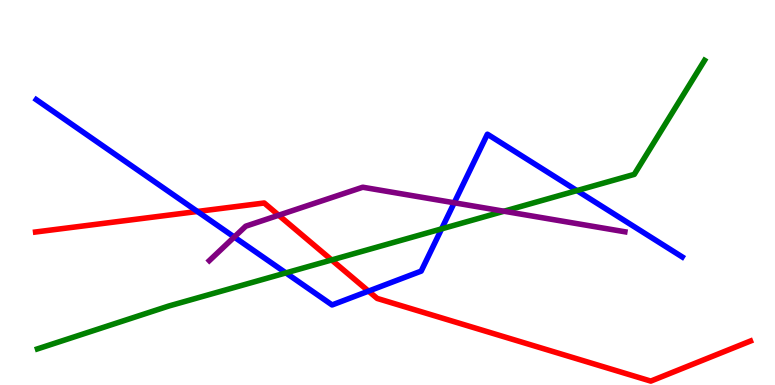[{'lines': ['blue', 'red'], 'intersections': [{'x': 2.55, 'y': 4.51}, {'x': 4.75, 'y': 2.44}]}, {'lines': ['green', 'red'], 'intersections': [{'x': 4.28, 'y': 3.25}]}, {'lines': ['purple', 'red'], 'intersections': [{'x': 3.6, 'y': 4.41}]}, {'lines': ['blue', 'green'], 'intersections': [{'x': 3.69, 'y': 2.91}, {'x': 5.7, 'y': 4.06}, {'x': 7.44, 'y': 5.05}]}, {'lines': ['blue', 'purple'], 'intersections': [{'x': 3.02, 'y': 3.84}, {'x': 5.86, 'y': 4.73}]}, {'lines': ['green', 'purple'], 'intersections': [{'x': 6.5, 'y': 4.51}]}]